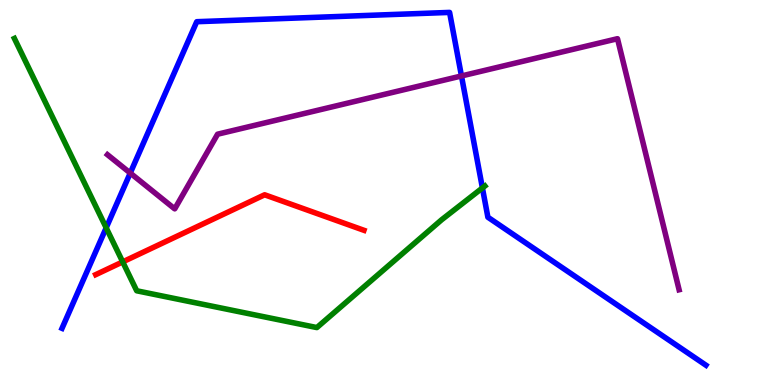[{'lines': ['blue', 'red'], 'intersections': []}, {'lines': ['green', 'red'], 'intersections': [{'x': 1.58, 'y': 3.2}]}, {'lines': ['purple', 'red'], 'intersections': []}, {'lines': ['blue', 'green'], 'intersections': [{'x': 1.37, 'y': 4.08}, {'x': 6.22, 'y': 5.12}]}, {'lines': ['blue', 'purple'], 'intersections': [{'x': 1.68, 'y': 5.51}, {'x': 5.95, 'y': 8.03}]}, {'lines': ['green', 'purple'], 'intersections': []}]